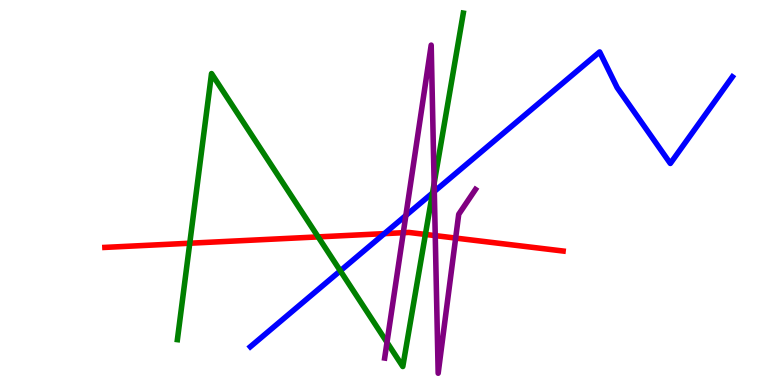[{'lines': ['blue', 'red'], 'intersections': [{'x': 4.96, 'y': 3.93}]}, {'lines': ['green', 'red'], 'intersections': [{'x': 2.45, 'y': 3.68}, {'x': 4.11, 'y': 3.85}, {'x': 5.49, 'y': 3.91}]}, {'lines': ['purple', 'red'], 'intersections': [{'x': 5.2, 'y': 3.96}, {'x': 5.62, 'y': 3.88}, {'x': 5.88, 'y': 3.82}]}, {'lines': ['blue', 'green'], 'intersections': [{'x': 4.39, 'y': 2.97}, {'x': 5.58, 'y': 4.99}]}, {'lines': ['blue', 'purple'], 'intersections': [{'x': 5.24, 'y': 4.4}, {'x': 5.6, 'y': 5.03}]}, {'lines': ['green', 'purple'], 'intersections': [{'x': 4.99, 'y': 1.11}, {'x': 5.6, 'y': 5.23}]}]